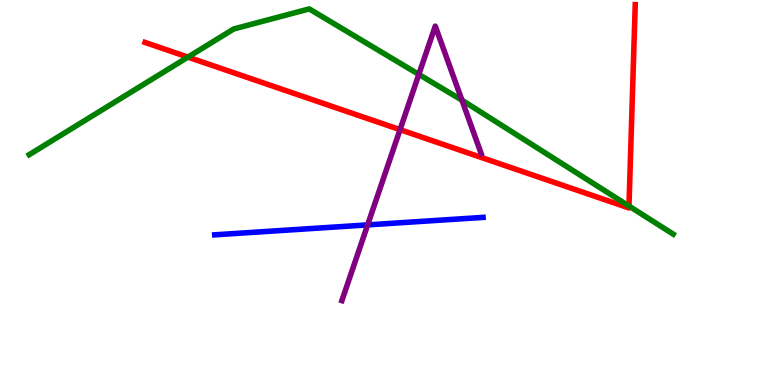[{'lines': ['blue', 'red'], 'intersections': []}, {'lines': ['green', 'red'], 'intersections': [{'x': 2.43, 'y': 8.52}, {'x': 8.12, 'y': 4.65}]}, {'lines': ['purple', 'red'], 'intersections': [{'x': 5.16, 'y': 6.63}]}, {'lines': ['blue', 'green'], 'intersections': []}, {'lines': ['blue', 'purple'], 'intersections': [{'x': 4.74, 'y': 4.16}]}, {'lines': ['green', 'purple'], 'intersections': [{'x': 5.4, 'y': 8.07}, {'x': 5.96, 'y': 7.4}]}]